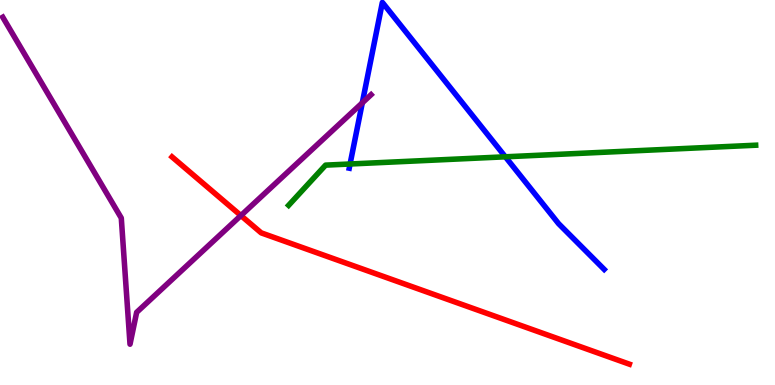[{'lines': ['blue', 'red'], 'intersections': []}, {'lines': ['green', 'red'], 'intersections': []}, {'lines': ['purple', 'red'], 'intersections': [{'x': 3.11, 'y': 4.4}]}, {'lines': ['blue', 'green'], 'intersections': [{'x': 4.52, 'y': 5.74}, {'x': 6.52, 'y': 5.93}]}, {'lines': ['blue', 'purple'], 'intersections': [{'x': 4.67, 'y': 7.33}]}, {'lines': ['green', 'purple'], 'intersections': []}]